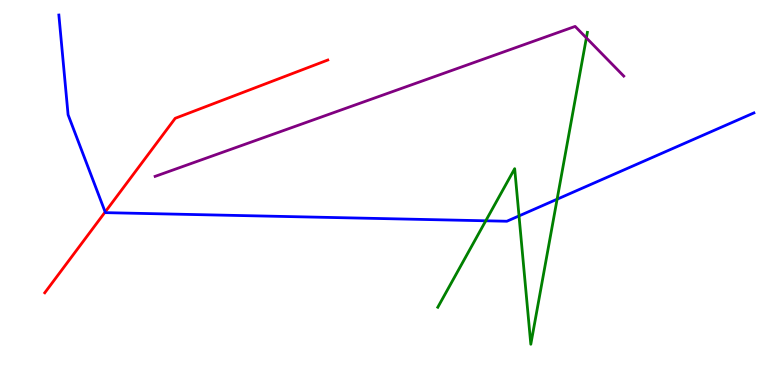[{'lines': ['blue', 'red'], 'intersections': [{'x': 1.36, 'y': 4.49}]}, {'lines': ['green', 'red'], 'intersections': []}, {'lines': ['purple', 'red'], 'intersections': []}, {'lines': ['blue', 'green'], 'intersections': [{'x': 6.27, 'y': 4.27}, {'x': 6.7, 'y': 4.39}, {'x': 7.19, 'y': 4.83}]}, {'lines': ['blue', 'purple'], 'intersections': []}, {'lines': ['green', 'purple'], 'intersections': [{'x': 7.57, 'y': 9.02}]}]